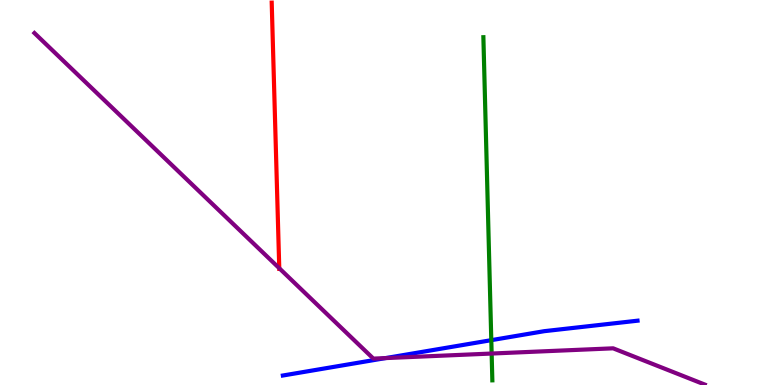[{'lines': ['blue', 'red'], 'intersections': []}, {'lines': ['green', 'red'], 'intersections': []}, {'lines': ['purple', 'red'], 'intersections': [{'x': 3.6, 'y': 3.03}]}, {'lines': ['blue', 'green'], 'intersections': [{'x': 6.34, 'y': 1.16}]}, {'lines': ['blue', 'purple'], 'intersections': [{'x': 4.98, 'y': 0.699}]}, {'lines': ['green', 'purple'], 'intersections': [{'x': 6.34, 'y': 0.817}]}]